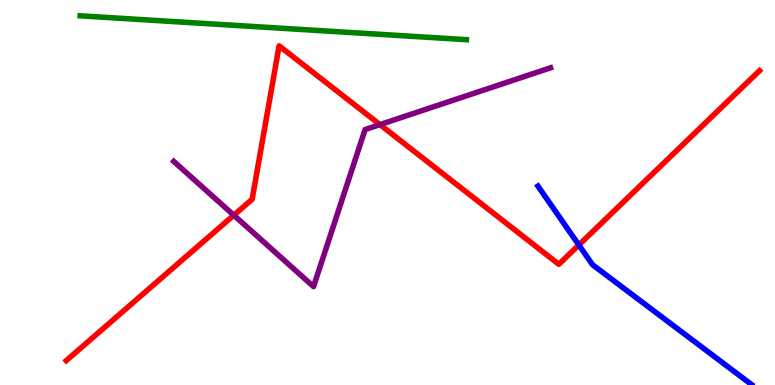[{'lines': ['blue', 'red'], 'intersections': [{'x': 7.47, 'y': 3.64}]}, {'lines': ['green', 'red'], 'intersections': []}, {'lines': ['purple', 'red'], 'intersections': [{'x': 3.02, 'y': 4.41}, {'x': 4.9, 'y': 6.76}]}, {'lines': ['blue', 'green'], 'intersections': []}, {'lines': ['blue', 'purple'], 'intersections': []}, {'lines': ['green', 'purple'], 'intersections': []}]